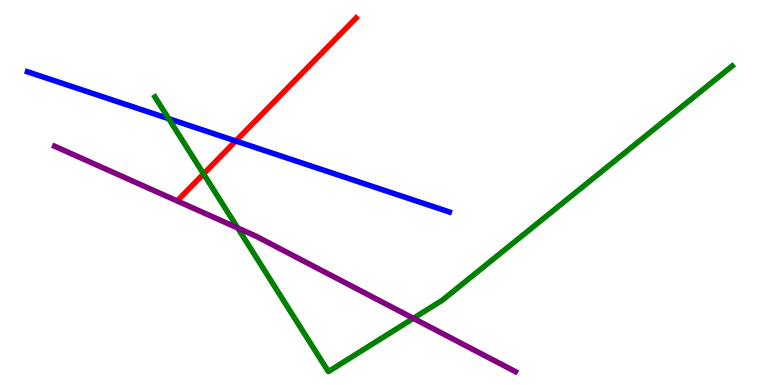[{'lines': ['blue', 'red'], 'intersections': [{'x': 3.04, 'y': 6.34}]}, {'lines': ['green', 'red'], 'intersections': [{'x': 2.63, 'y': 5.48}]}, {'lines': ['purple', 'red'], 'intersections': []}, {'lines': ['blue', 'green'], 'intersections': [{'x': 2.18, 'y': 6.92}]}, {'lines': ['blue', 'purple'], 'intersections': []}, {'lines': ['green', 'purple'], 'intersections': [{'x': 3.07, 'y': 4.08}, {'x': 5.33, 'y': 1.73}]}]